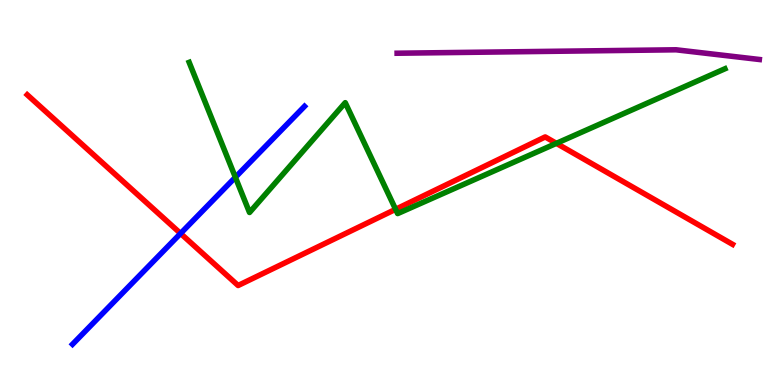[{'lines': ['blue', 'red'], 'intersections': [{'x': 2.33, 'y': 3.94}]}, {'lines': ['green', 'red'], 'intersections': [{'x': 5.1, 'y': 4.56}, {'x': 7.18, 'y': 6.28}]}, {'lines': ['purple', 'red'], 'intersections': []}, {'lines': ['blue', 'green'], 'intersections': [{'x': 3.04, 'y': 5.4}]}, {'lines': ['blue', 'purple'], 'intersections': []}, {'lines': ['green', 'purple'], 'intersections': []}]